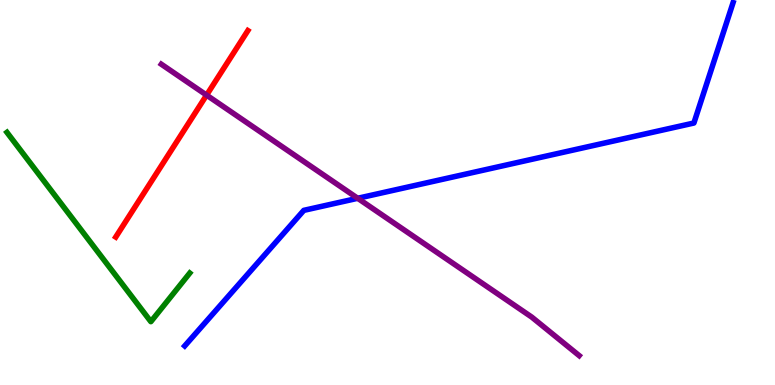[{'lines': ['blue', 'red'], 'intersections': []}, {'lines': ['green', 'red'], 'intersections': []}, {'lines': ['purple', 'red'], 'intersections': [{'x': 2.67, 'y': 7.53}]}, {'lines': ['blue', 'green'], 'intersections': []}, {'lines': ['blue', 'purple'], 'intersections': [{'x': 4.62, 'y': 4.85}]}, {'lines': ['green', 'purple'], 'intersections': []}]